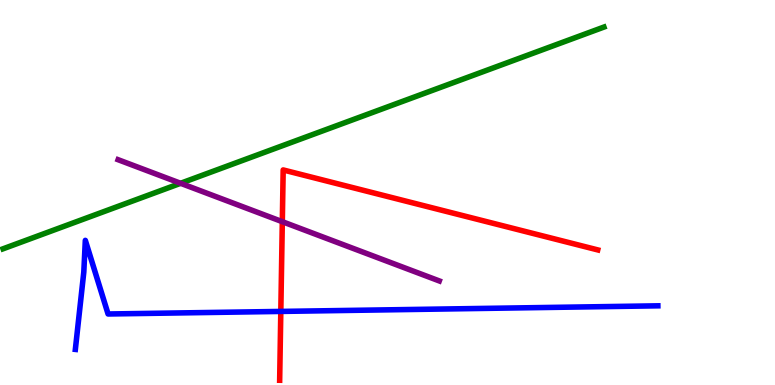[{'lines': ['blue', 'red'], 'intersections': [{'x': 3.62, 'y': 1.91}]}, {'lines': ['green', 'red'], 'intersections': []}, {'lines': ['purple', 'red'], 'intersections': [{'x': 3.64, 'y': 4.24}]}, {'lines': ['blue', 'green'], 'intersections': []}, {'lines': ['blue', 'purple'], 'intersections': []}, {'lines': ['green', 'purple'], 'intersections': [{'x': 2.33, 'y': 5.24}]}]